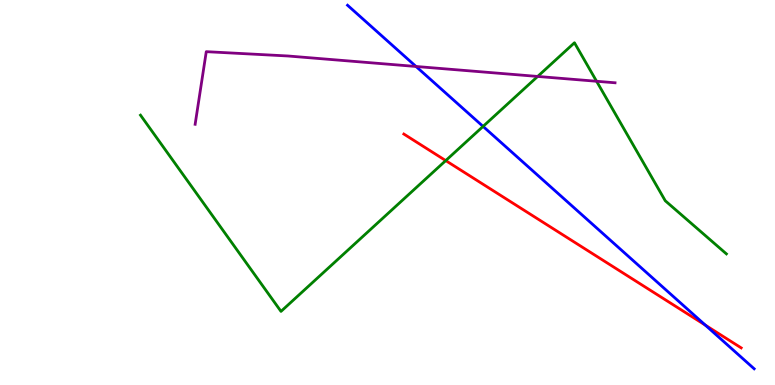[{'lines': ['blue', 'red'], 'intersections': [{'x': 9.1, 'y': 1.55}]}, {'lines': ['green', 'red'], 'intersections': [{'x': 5.75, 'y': 5.83}]}, {'lines': ['purple', 'red'], 'intersections': []}, {'lines': ['blue', 'green'], 'intersections': [{'x': 6.23, 'y': 6.72}]}, {'lines': ['blue', 'purple'], 'intersections': [{'x': 5.37, 'y': 8.27}]}, {'lines': ['green', 'purple'], 'intersections': [{'x': 6.94, 'y': 8.01}, {'x': 7.7, 'y': 7.89}]}]